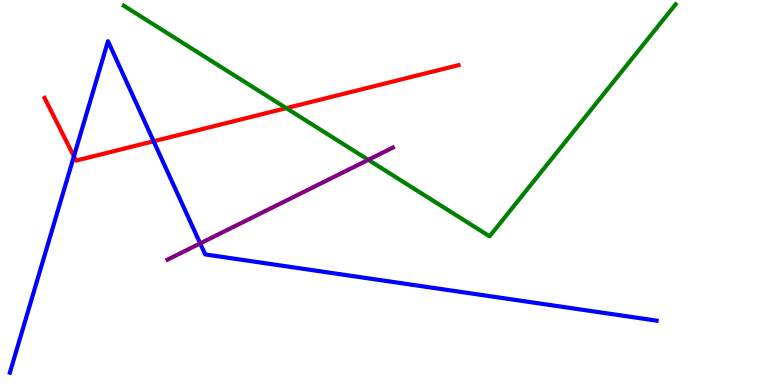[{'lines': ['blue', 'red'], 'intersections': [{'x': 0.954, 'y': 5.94}, {'x': 1.98, 'y': 6.33}]}, {'lines': ['green', 'red'], 'intersections': [{'x': 3.69, 'y': 7.19}]}, {'lines': ['purple', 'red'], 'intersections': []}, {'lines': ['blue', 'green'], 'intersections': []}, {'lines': ['blue', 'purple'], 'intersections': [{'x': 2.58, 'y': 3.68}]}, {'lines': ['green', 'purple'], 'intersections': [{'x': 4.75, 'y': 5.85}]}]